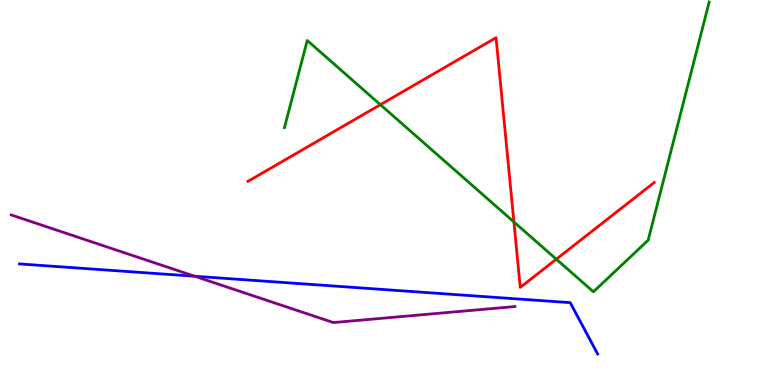[{'lines': ['blue', 'red'], 'intersections': []}, {'lines': ['green', 'red'], 'intersections': [{'x': 4.91, 'y': 7.28}, {'x': 6.63, 'y': 4.24}, {'x': 7.18, 'y': 3.27}]}, {'lines': ['purple', 'red'], 'intersections': []}, {'lines': ['blue', 'green'], 'intersections': []}, {'lines': ['blue', 'purple'], 'intersections': [{'x': 2.51, 'y': 2.82}]}, {'lines': ['green', 'purple'], 'intersections': []}]